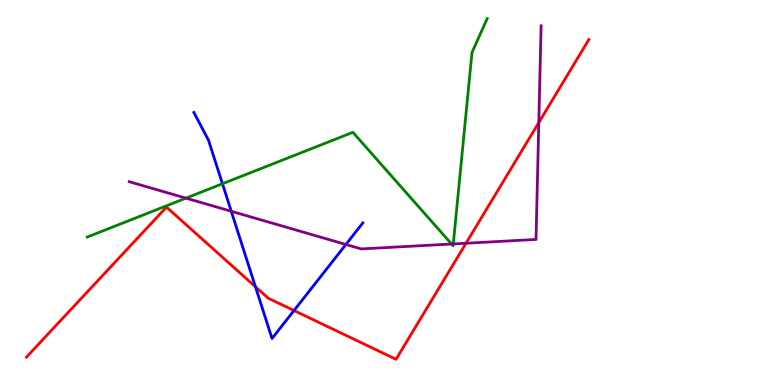[{'lines': ['blue', 'red'], 'intersections': [{'x': 3.3, 'y': 2.55}, {'x': 3.79, 'y': 1.93}]}, {'lines': ['green', 'red'], 'intersections': []}, {'lines': ['purple', 'red'], 'intersections': [{'x': 6.01, 'y': 3.68}, {'x': 6.95, 'y': 6.82}]}, {'lines': ['blue', 'green'], 'intersections': [{'x': 2.87, 'y': 5.23}]}, {'lines': ['blue', 'purple'], 'intersections': [{'x': 2.98, 'y': 4.51}, {'x': 4.46, 'y': 3.65}]}, {'lines': ['green', 'purple'], 'intersections': [{'x': 2.4, 'y': 4.85}, {'x': 5.83, 'y': 3.66}, {'x': 5.85, 'y': 3.66}]}]